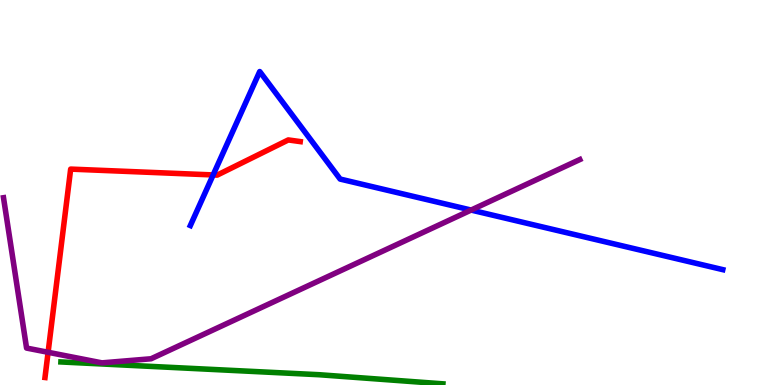[{'lines': ['blue', 'red'], 'intersections': [{'x': 2.75, 'y': 5.46}]}, {'lines': ['green', 'red'], 'intersections': []}, {'lines': ['purple', 'red'], 'intersections': [{'x': 0.621, 'y': 0.85}]}, {'lines': ['blue', 'green'], 'intersections': []}, {'lines': ['blue', 'purple'], 'intersections': [{'x': 6.08, 'y': 4.54}]}, {'lines': ['green', 'purple'], 'intersections': []}]